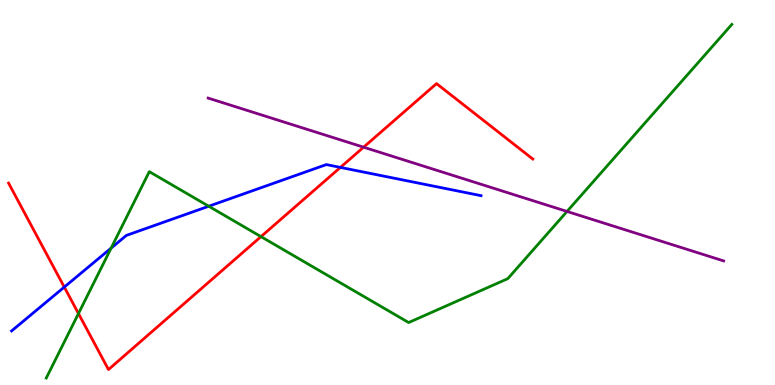[{'lines': ['blue', 'red'], 'intersections': [{'x': 0.829, 'y': 2.54}, {'x': 4.39, 'y': 5.65}]}, {'lines': ['green', 'red'], 'intersections': [{'x': 1.01, 'y': 1.86}, {'x': 3.37, 'y': 3.85}]}, {'lines': ['purple', 'red'], 'intersections': [{'x': 4.69, 'y': 6.18}]}, {'lines': ['blue', 'green'], 'intersections': [{'x': 1.43, 'y': 3.56}, {'x': 2.69, 'y': 4.64}]}, {'lines': ['blue', 'purple'], 'intersections': []}, {'lines': ['green', 'purple'], 'intersections': [{'x': 7.32, 'y': 4.51}]}]